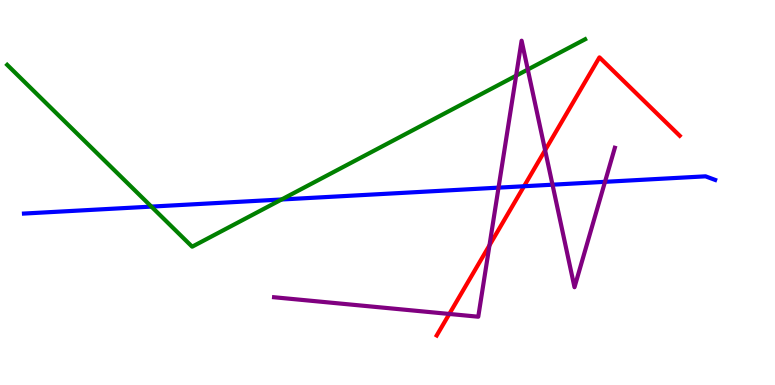[{'lines': ['blue', 'red'], 'intersections': [{'x': 6.76, 'y': 5.16}]}, {'lines': ['green', 'red'], 'intersections': []}, {'lines': ['purple', 'red'], 'intersections': [{'x': 5.8, 'y': 1.85}, {'x': 6.32, 'y': 3.63}, {'x': 7.03, 'y': 6.1}]}, {'lines': ['blue', 'green'], 'intersections': [{'x': 1.95, 'y': 4.63}, {'x': 3.63, 'y': 4.82}]}, {'lines': ['blue', 'purple'], 'intersections': [{'x': 6.43, 'y': 5.13}, {'x': 7.13, 'y': 5.2}, {'x': 7.81, 'y': 5.28}]}, {'lines': ['green', 'purple'], 'intersections': [{'x': 6.66, 'y': 8.03}, {'x': 6.81, 'y': 8.19}]}]